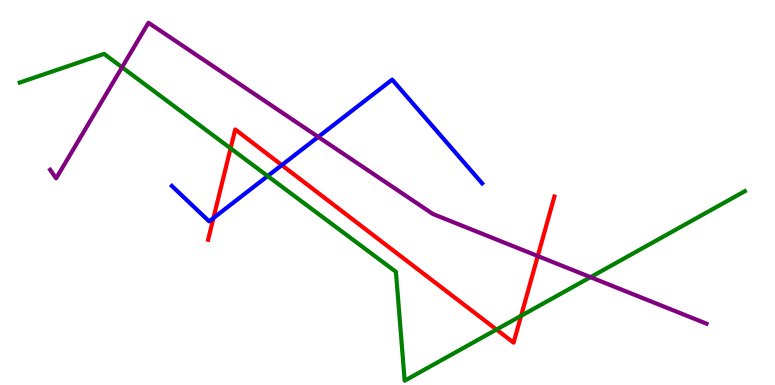[{'lines': ['blue', 'red'], 'intersections': [{'x': 2.75, 'y': 4.34}, {'x': 3.64, 'y': 5.71}]}, {'lines': ['green', 'red'], 'intersections': [{'x': 2.98, 'y': 6.15}, {'x': 6.41, 'y': 1.44}, {'x': 6.72, 'y': 1.8}]}, {'lines': ['purple', 'red'], 'intersections': [{'x': 6.94, 'y': 3.35}]}, {'lines': ['blue', 'green'], 'intersections': [{'x': 3.45, 'y': 5.43}]}, {'lines': ['blue', 'purple'], 'intersections': [{'x': 4.11, 'y': 6.44}]}, {'lines': ['green', 'purple'], 'intersections': [{'x': 1.57, 'y': 8.25}, {'x': 7.62, 'y': 2.8}]}]